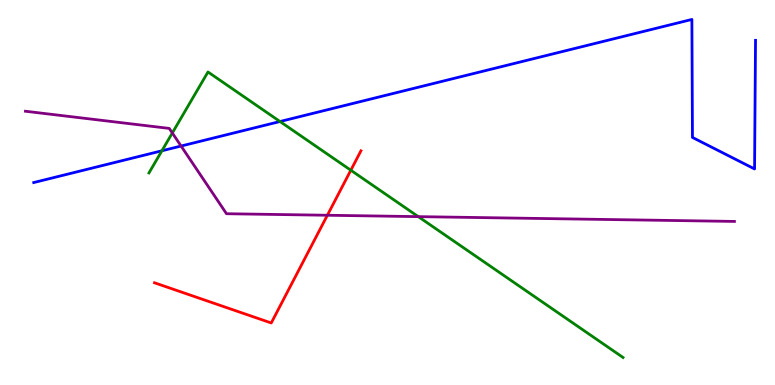[{'lines': ['blue', 'red'], 'intersections': []}, {'lines': ['green', 'red'], 'intersections': [{'x': 4.53, 'y': 5.58}]}, {'lines': ['purple', 'red'], 'intersections': [{'x': 4.22, 'y': 4.41}]}, {'lines': ['blue', 'green'], 'intersections': [{'x': 2.09, 'y': 6.08}, {'x': 3.61, 'y': 6.84}]}, {'lines': ['blue', 'purple'], 'intersections': [{'x': 2.34, 'y': 6.21}]}, {'lines': ['green', 'purple'], 'intersections': [{'x': 2.22, 'y': 6.55}, {'x': 5.4, 'y': 4.37}]}]